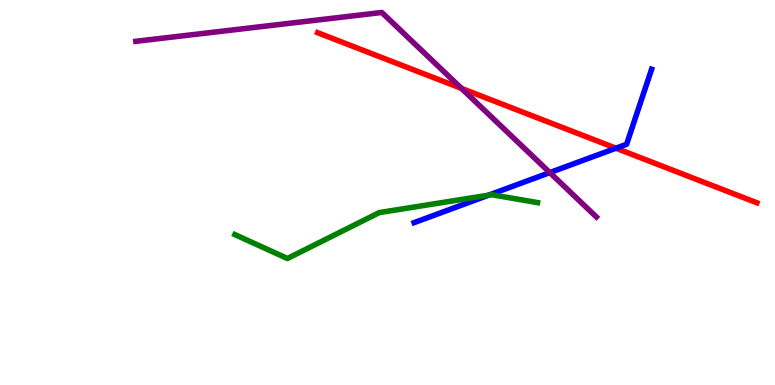[{'lines': ['blue', 'red'], 'intersections': [{'x': 7.95, 'y': 6.15}]}, {'lines': ['green', 'red'], 'intersections': []}, {'lines': ['purple', 'red'], 'intersections': [{'x': 5.95, 'y': 7.7}]}, {'lines': ['blue', 'green'], 'intersections': [{'x': 6.3, 'y': 4.93}]}, {'lines': ['blue', 'purple'], 'intersections': [{'x': 7.09, 'y': 5.52}]}, {'lines': ['green', 'purple'], 'intersections': []}]